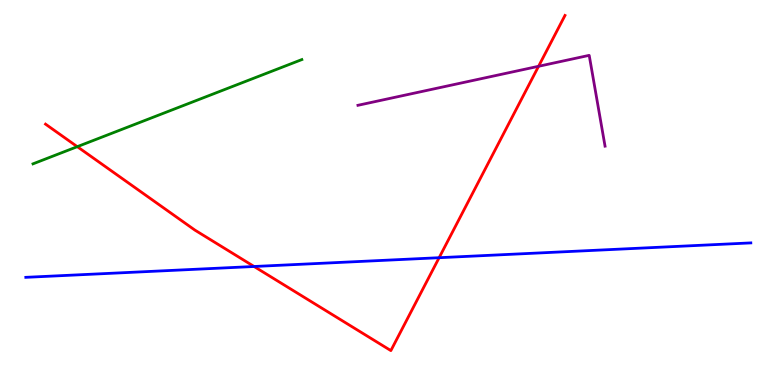[{'lines': ['blue', 'red'], 'intersections': [{'x': 3.28, 'y': 3.08}, {'x': 5.67, 'y': 3.31}]}, {'lines': ['green', 'red'], 'intersections': [{'x': 0.997, 'y': 6.19}]}, {'lines': ['purple', 'red'], 'intersections': [{'x': 6.95, 'y': 8.28}]}, {'lines': ['blue', 'green'], 'intersections': []}, {'lines': ['blue', 'purple'], 'intersections': []}, {'lines': ['green', 'purple'], 'intersections': []}]